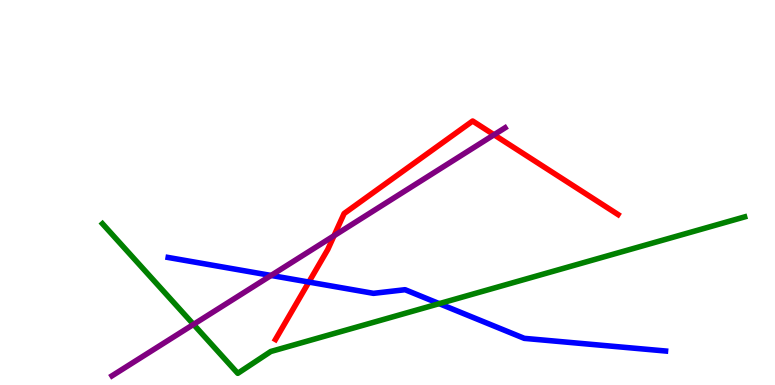[{'lines': ['blue', 'red'], 'intersections': [{'x': 3.99, 'y': 2.67}]}, {'lines': ['green', 'red'], 'intersections': []}, {'lines': ['purple', 'red'], 'intersections': [{'x': 4.31, 'y': 3.88}, {'x': 6.37, 'y': 6.5}]}, {'lines': ['blue', 'green'], 'intersections': [{'x': 5.67, 'y': 2.11}]}, {'lines': ['blue', 'purple'], 'intersections': [{'x': 3.5, 'y': 2.85}]}, {'lines': ['green', 'purple'], 'intersections': [{'x': 2.5, 'y': 1.57}]}]